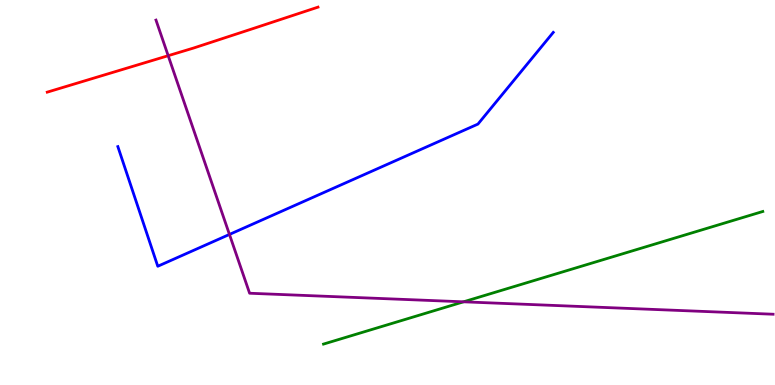[{'lines': ['blue', 'red'], 'intersections': []}, {'lines': ['green', 'red'], 'intersections': []}, {'lines': ['purple', 'red'], 'intersections': [{'x': 2.17, 'y': 8.55}]}, {'lines': ['blue', 'green'], 'intersections': []}, {'lines': ['blue', 'purple'], 'intersections': [{'x': 2.96, 'y': 3.91}]}, {'lines': ['green', 'purple'], 'intersections': [{'x': 5.98, 'y': 2.16}]}]